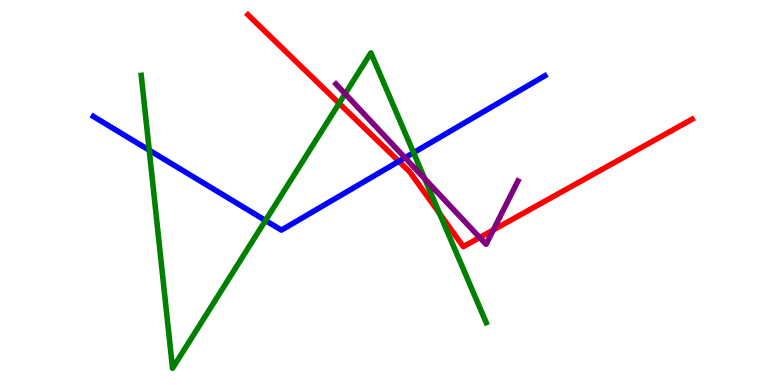[{'lines': ['blue', 'red'], 'intersections': [{'x': 5.15, 'y': 5.81}]}, {'lines': ['green', 'red'], 'intersections': [{'x': 4.38, 'y': 7.32}, {'x': 5.67, 'y': 4.46}]}, {'lines': ['purple', 'red'], 'intersections': [{'x': 6.19, 'y': 3.83}, {'x': 6.37, 'y': 4.03}]}, {'lines': ['blue', 'green'], 'intersections': [{'x': 1.93, 'y': 6.1}, {'x': 3.43, 'y': 4.27}, {'x': 5.34, 'y': 6.03}]}, {'lines': ['blue', 'purple'], 'intersections': [{'x': 5.23, 'y': 5.9}]}, {'lines': ['green', 'purple'], 'intersections': [{'x': 4.45, 'y': 7.56}, {'x': 5.48, 'y': 5.36}]}]